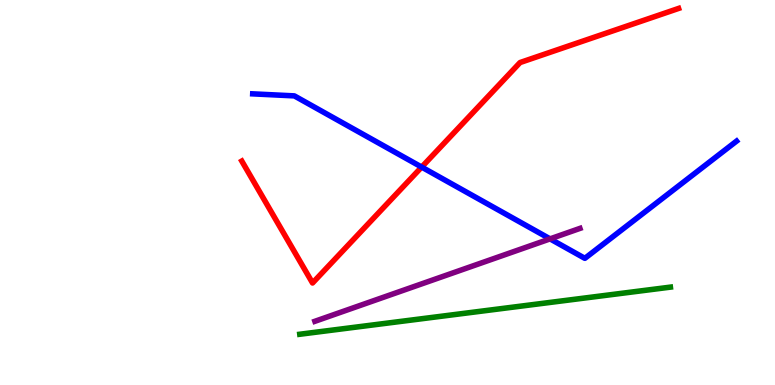[{'lines': ['blue', 'red'], 'intersections': [{'x': 5.44, 'y': 5.66}]}, {'lines': ['green', 'red'], 'intersections': []}, {'lines': ['purple', 'red'], 'intersections': []}, {'lines': ['blue', 'green'], 'intersections': []}, {'lines': ['blue', 'purple'], 'intersections': [{'x': 7.1, 'y': 3.8}]}, {'lines': ['green', 'purple'], 'intersections': []}]